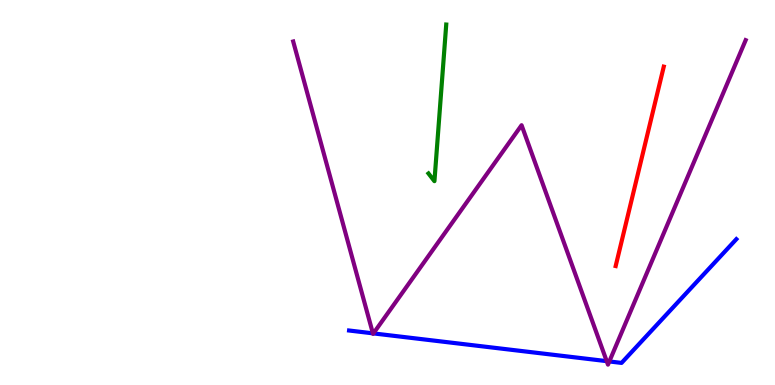[{'lines': ['blue', 'red'], 'intersections': []}, {'lines': ['green', 'red'], 'intersections': []}, {'lines': ['purple', 'red'], 'intersections': []}, {'lines': ['blue', 'green'], 'intersections': []}, {'lines': ['blue', 'purple'], 'intersections': [{'x': 4.81, 'y': 1.34}, {'x': 4.82, 'y': 1.34}, {'x': 7.83, 'y': 0.62}, {'x': 7.86, 'y': 0.612}]}, {'lines': ['green', 'purple'], 'intersections': []}]